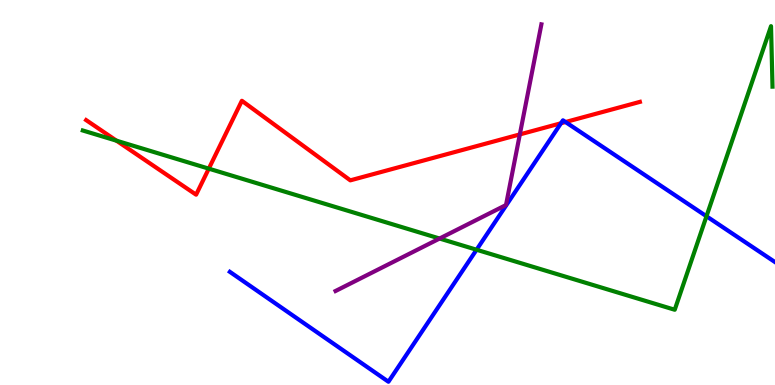[{'lines': ['blue', 'red'], 'intersections': [{'x': 7.24, 'y': 6.8}, {'x': 7.3, 'y': 6.83}]}, {'lines': ['green', 'red'], 'intersections': [{'x': 1.5, 'y': 6.35}, {'x': 2.69, 'y': 5.62}]}, {'lines': ['purple', 'red'], 'intersections': [{'x': 6.71, 'y': 6.51}]}, {'lines': ['blue', 'green'], 'intersections': [{'x': 6.15, 'y': 3.51}, {'x': 9.12, 'y': 4.38}]}, {'lines': ['blue', 'purple'], 'intersections': []}, {'lines': ['green', 'purple'], 'intersections': [{'x': 5.67, 'y': 3.8}]}]